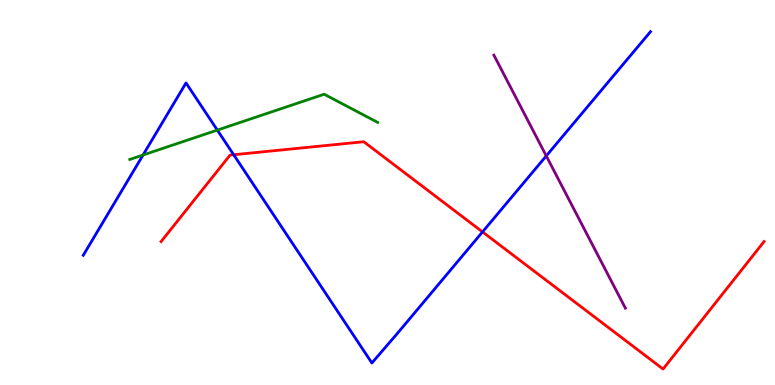[{'lines': ['blue', 'red'], 'intersections': [{'x': 3.02, 'y': 5.98}, {'x': 6.23, 'y': 3.98}]}, {'lines': ['green', 'red'], 'intersections': []}, {'lines': ['purple', 'red'], 'intersections': []}, {'lines': ['blue', 'green'], 'intersections': [{'x': 1.85, 'y': 5.97}, {'x': 2.8, 'y': 6.62}]}, {'lines': ['blue', 'purple'], 'intersections': [{'x': 7.05, 'y': 5.95}]}, {'lines': ['green', 'purple'], 'intersections': []}]